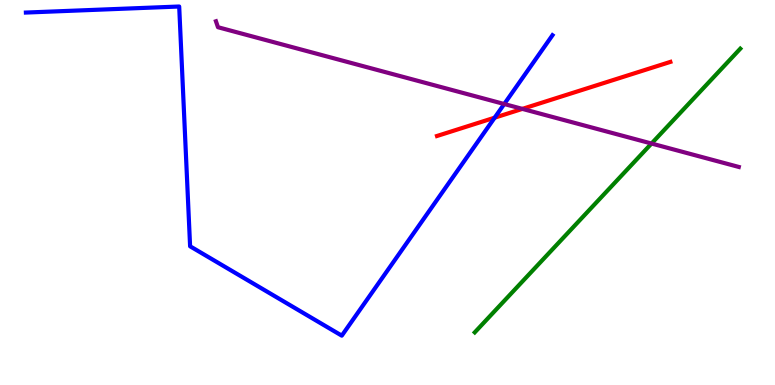[{'lines': ['blue', 'red'], 'intersections': [{'x': 6.38, 'y': 6.94}]}, {'lines': ['green', 'red'], 'intersections': []}, {'lines': ['purple', 'red'], 'intersections': [{'x': 6.74, 'y': 7.17}]}, {'lines': ['blue', 'green'], 'intersections': []}, {'lines': ['blue', 'purple'], 'intersections': [{'x': 6.51, 'y': 7.3}]}, {'lines': ['green', 'purple'], 'intersections': [{'x': 8.41, 'y': 6.27}]}]